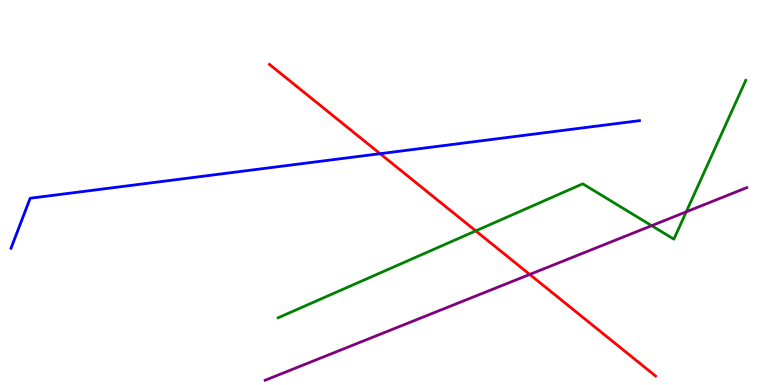[{'lines': ['blue', 'red'], 'intersections': [{'x': 4.9, 'y': 6.01}]}, {'lines': ['green', 'red'], 'intersections': [{'x': 6.14, 'y': 4.0}]}, {'lines': ['purple', 'red'], 'intersections': [{'x': 6.84, 'y': 2.87}]}, {'lines': ['blue', 'green'], 'intersections': []}, {'lines': ['blue', 'purple'], 'intersections': []}, {'lines': ['green', 'purple'], 'intersections': [{'x': 8.41, 'y': 4.14}, {'x': 8.85, 'y': 4.5}]}]